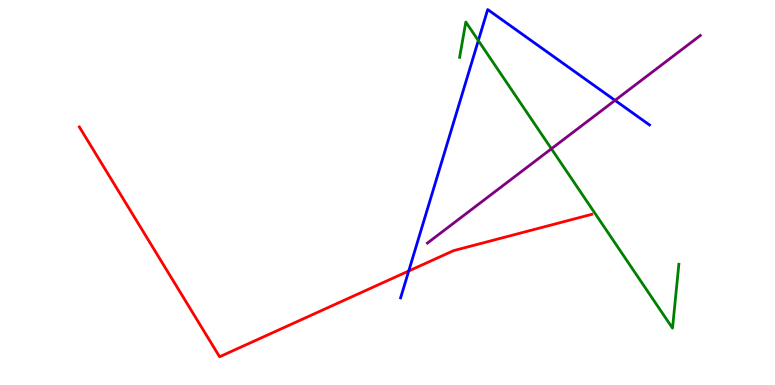[{'lines': ['blue', 'red'], 'intersections': [{'x': 5.27, 'y': 2.96}]}, {'lines': ['green', 'red'], 'intersections': []}, {'lines': ['purple', 'red'], 'intersections': []}, {'lines': ['blue', 'green'], 'intersections': [{'x': 6.17, 'y': 8.95}]}, {'lines': ['blue', 'purple'], 'intersections': [{'x': 7.94, 'y': 7.39}]}, {'lines': ['green', 'purple'], 'intersections': [{'x': 7.11, 'y': 6.14}]}]